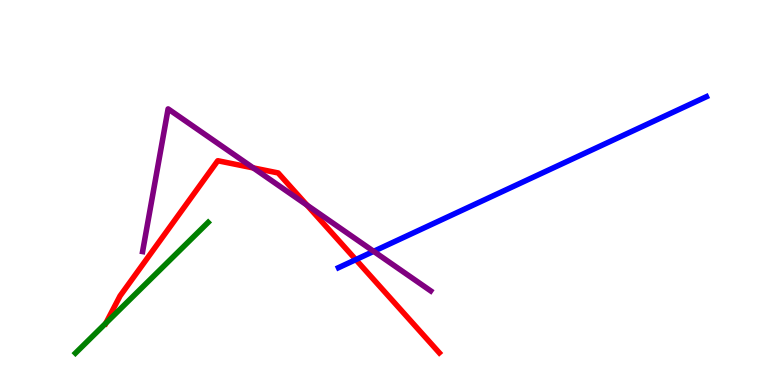[{'lines': ['blue', 'red'], 'intersections': [{'x': 4.59, 'y': 3.26}]}, {'lines': ['green', 'red'], 'intersections': [{'x': 1.37, 'y': 1.61}]}, {'lines': ['purple', 'red'], 'intersections': [{'x': 3.27, 'y': 5.64}, {'x': 3.96, 'y': 4.67}]}, {'lines': ['blue', 'green'], 'intersections': []}, {'lines': ['blue', 'purple'], 'intersections': [{'x': 4.82, 'y': 3.47}]}, {'lines': ['green', 'purple'], 'intersections': []}]